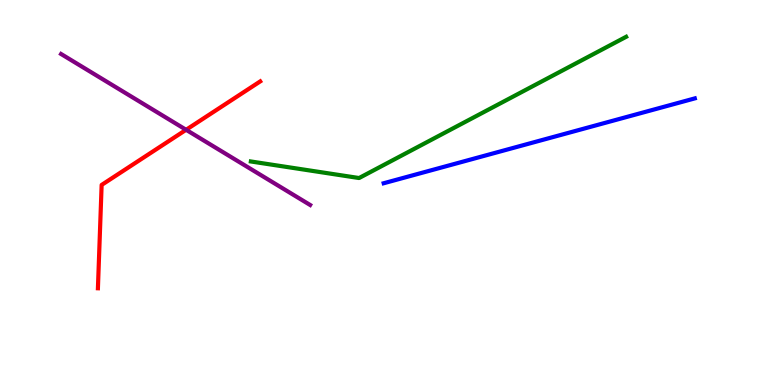[{'lines': ['blue', 'red'], 'intersections': []}, {'lines': ['green', 'red'], 'intersections': []}, {'lines': ['purple', 'red'], 'intersections': [{'x': 2.4, 'y': 6.63}]}, {'lines': ['blue', 'green'], 'intersections': []}, {'lines': ['blue', 'purple'], 'intersections': []}, {'lines': ['green', 'purple'], 'intersections': []}]